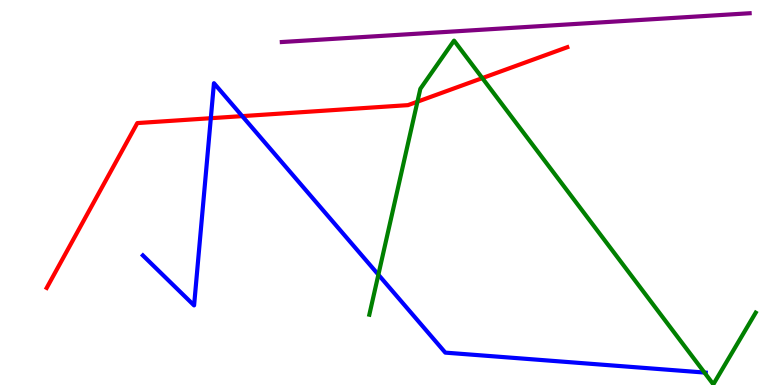[{'lines': ['blue', 'red'], 'intersections': [{'x': 2.72, 'y': 6.93}, {'x': 3.13, 'y': 6.98}]}, {'lines': ['green', 'red'], 'intersections': [{'x': 5.39, 'y': 7.36}, {'x': 6.22, 'y': 7.97}]}, {'lines': ['purple', 'red'], 'intersections': []}, {'lines': ['blue', 'green'], 'intersections': [{'x': 4.88, 'y': 2.87}, {'x': 9.09, 'y': 0.324}]}, {'lines': ['blue', 'purple'], 'intersections': []}, {'lines': ['green', 'purple'], 'intersections': []}]